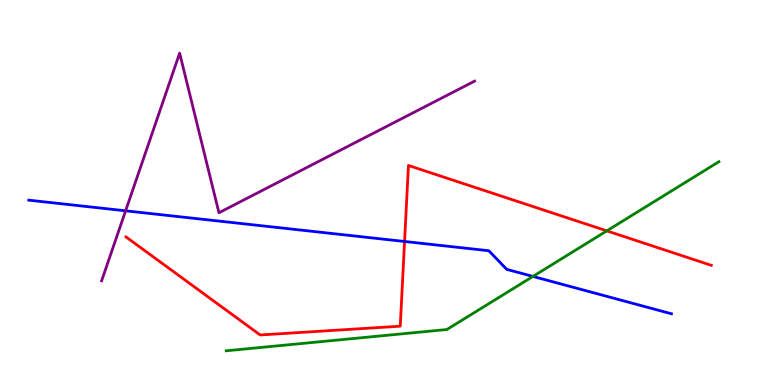[{'lines': ['blue', 'red'], 'intersections': [{'x': 5.22, 'y': 3.73}]}, {'lines': ['green', 'red'], 'intersections': [{'x': 7.83, 'y': 4.0}]}, {'lines': ['purple', 'red'], 'intersections': []}, {'lines': ['blue', 'green'], 'intersections': [{'x': 6.88, 'y': 2.82}]}, {'lines': ['blue', 'purple'], 'intersections': [{'x': 1.62, 'y': 4.52}]}, {'lines': ['green', 'purple'], 'intersections': []}]